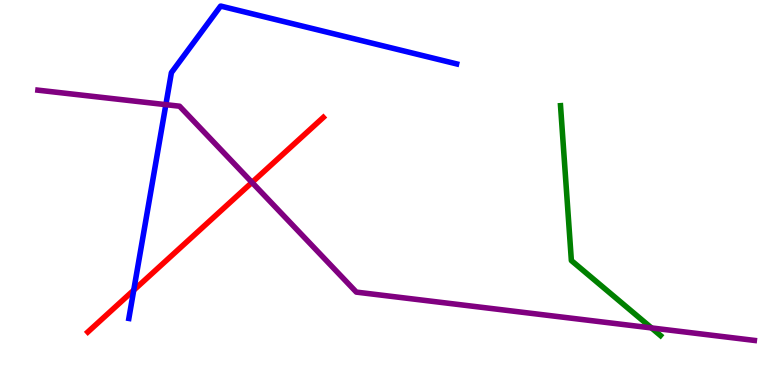[{'lines': ['blue', 'red'], 'intersections': [{'x': 1.73, 'y': 2.46}]}, {'lines': ['green', 'red'], 'intersections': []}, {'lines': ['purple', 'red'], 'intersections': [{'x': 3.25, 'y': 5.26}]}, {'lines': ['blue', 'green'], 'intersections': []}, {'lines': ['blue', 'purple'], 'intersections': [{'x': 2.14, 'y': 7.28}]}, {'lines': ['green', 'purple'], 'intersections': [{'x': 8.41, 'y': 1.48}]}]